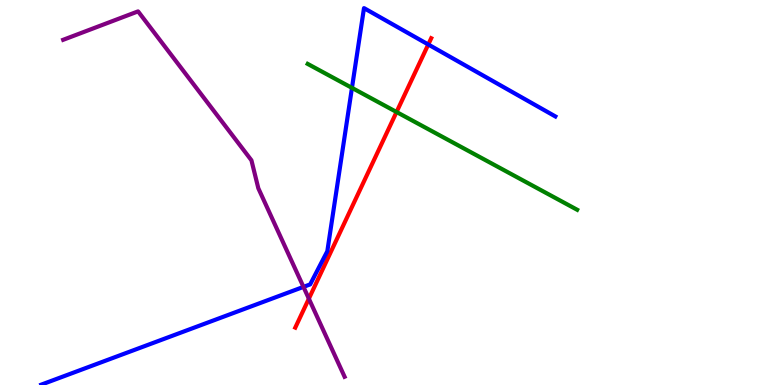[{'lines': ['blue', 'red'], 'intersections': [{'x': 5.53, 'y': 8.84}]}, {'lines': ['green', 'red'], 'intersections': [{'x': 5.12, 'y': 7.09}]}, {'lines': ['purple', 'red'], 'intersections': [{'x': 3.99, 'y': 2.24}]}, {'lines': ['blue', 'green'], 'intersections': [{'x': 4.54, 'y': 7.72}]}, {'lines': ['blue', 'purple'], 'intersections': [{'x': 3.92, 'y': 2.55}]}, {'lines': ['green', 'purple'], 'intersections': []}]